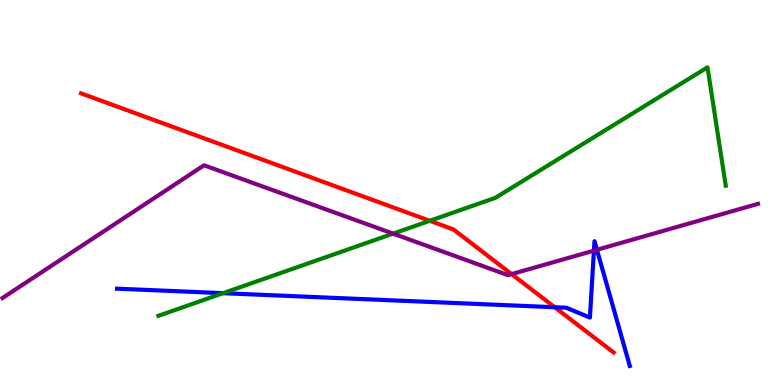[{'lines': ['blue', 'red'], 'intersections': [{'x': 7.16, 'y': 2.02}]}, {'lines': ['green', 'red'], 'intersections': [{'x': 5.55, 'y': 4.27}]}, {'lines': ['purple', 'red'], 'intersections': [{'x': 6.6, 'y': 2.88}]}, {'lines': ['blue', 'green'], 'intersections': [{'x': 2.88, 'y': 2.39}]}, {'lines': ['blue', 'purple'], 'intersections': [{'x': 7.66, 'y': 3.49}, {'x': 7.7, 'y': 3.51}]}, {'lines': ['green', 'purple'], 'intersections': [{'x': 5.07, 'y': 3.93}]}]